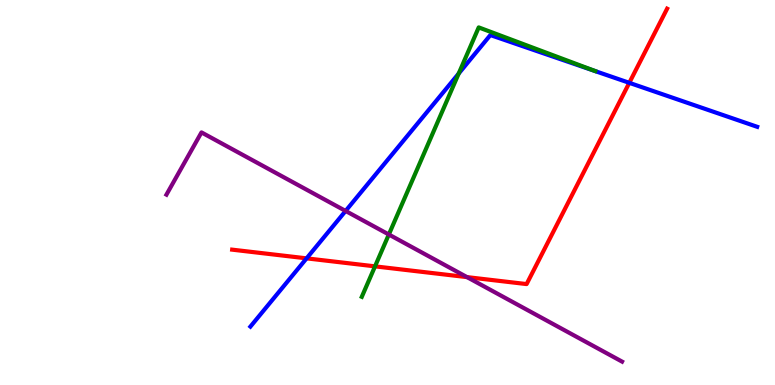[{'lines': ['blue', 'red'], 'intersections': [{'x': 3.96, 'y': 3.29}, {'x': 8.12, 'y': 7.85}]}, {'lines': ['green', 'red'], 'intersections': [{'x': 4.84, 'y': 3.08}]}, {'lines': ['purple', 'red'], 'intersections': [{'x': 6.03, 'y': 2.8}]}, {'lines': ['blue', 'green'], 'intersections': [{'x': 5.92, 'y': 8.09}]}, {'lines': ['blue', 'purple'], 'intersections': [{'x': 4.46, 'y': 4.52}]}, {'lines': ['green', 'purple'], 'intersections': [{'x': 5.02, 'y': 3.91}]}]